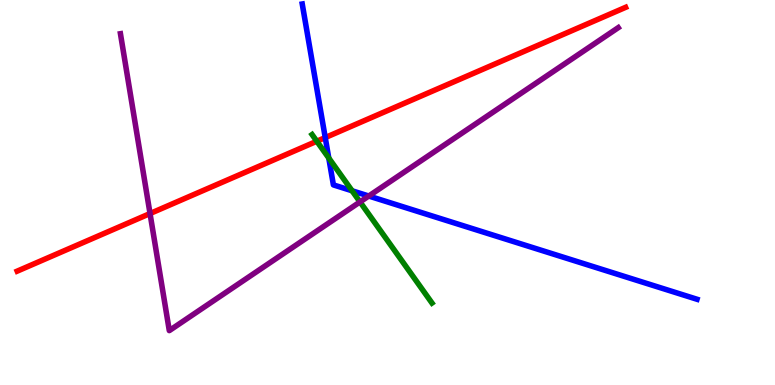[{'lines': ['blue', 'red'], 'intersections': [{'x': 4.2, 'y': 6.43}]}, {'lines': ['green', 'red'], 'intersections': [{'x': 4.09, 'y': 6.33}]}, {'lines': ['purple', 'red'], 'intersections': [{'x': 1.94, 'y': 4.45}]}, {'lines': ['blue', 'green'], 'intersections': [{'x': 4.24, 'y': 5.9}, {'x': 4.54, 'y': 5.04}]}, {'lines': ['blue', 'purple'], 'intersections': [{'x': 4.76, 'y': 4.91}]}, {'lines': ['green', 'purple'], 'intersections': [{'x': 4.65, 'y': 4.76}]}]